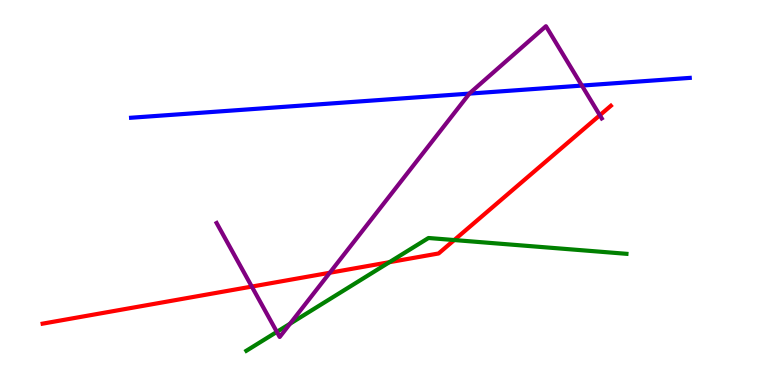[{'lines': ['blue', 'red'], 'intersections': []}, {'lines': ['green', 'red'], 'intersections': [{'x': 5.02, 'y': 3.19}, {'x': 5.86, 'y': 3.76}]}, {'lines': ['purple', 'red'], 'intersections': [{'x': 3.25, 'y': 2.56}, {'x': 4.26, 'y': 2.92}, {'x': 7.74, 'y': 7.01}]}, {'lines': ['blue', 'green'], 'intersections': []}, {'lines': ['blue', 'purple'], 'intersections': [{'x': 6.06, 'y': 7.57}, {'x': 7.51, 'y': 7.78}]}, {'lines': ['green', 'purple'], 'intersections': [{'x': 3.57, 'y': 1.38}, {'x': 3.74, 'y': 1.59}]}]